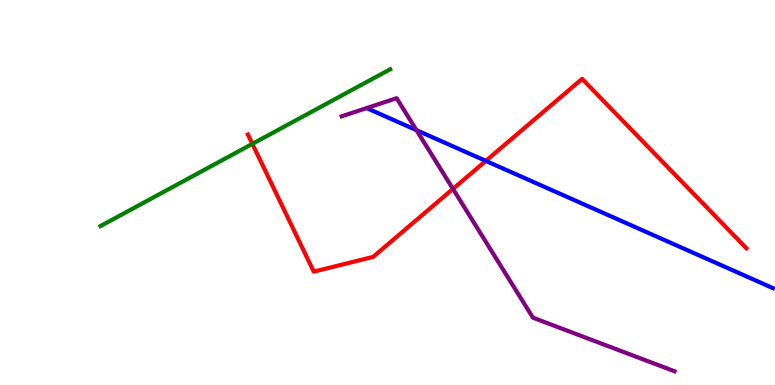[{'lines': ['blue', 'red'], 'intersections': [{'x': 6.27, 'y': 5.82}]}, {'lines': ['green', 'red'], 'intersections': [{'x': 3.26, 'y': 6.26}]}, {'lines': ['purple', 'red'], 'intersections': [{'x': 5.84, 'y': 5.09}]}, {'lines': ['blue', 'green'], 'intersections': []}, {'lines': ['blue', 'purple'], 'intersections': [{'x': 5.37, 'y': 6.62}]}, {'lines': ['green', 'purple'], 'intersections': []}]